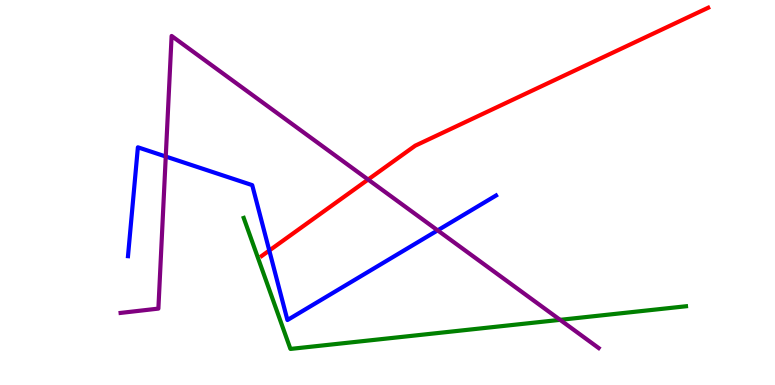[{'lines': ['blue', 'red'], 'intersections': [{'x': 3.47, 'y': 3.49}]}, {'lines': ['green', 'red'], 'intersections': []}, {'lines': ['purple', 'red'], 'intersections': [{'x': 4.75, 'y': 5.34}]}, {'lines': ['blue', 'green'], 'intersections': []}, {'lines': ['blue', 'purple'], 'intersections': [{'x': 2.14, 'y': 5.93}, {'x': 5.65, 'y': 4.02}]}, {'lines': ['green', 'purple'], 'intersections': [{'x': 7.23, 'y': 1.69}]}]